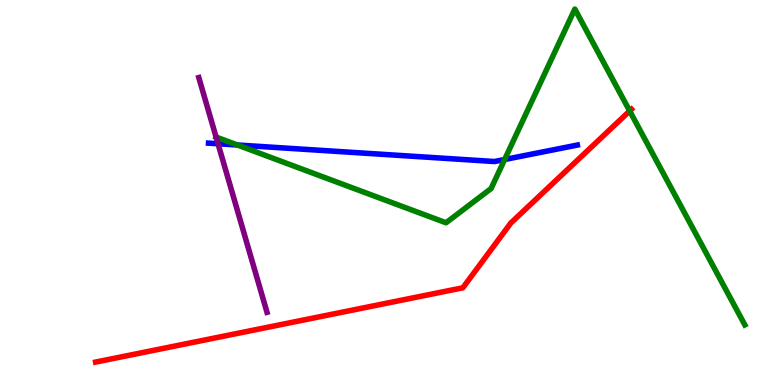[{'lines': ['blue', 'red'], 'intersections': []}, {'lines': ['green', 'red'], 'intersections': [{'x': 8.13, 'y': 7.12}]}, {'lines': ['purple', 'red'], 'intersections': []}, {'lines': ['blue', 'green'], 'intersections': [{'x': 3.06, 'y': 6.23}, {'x': 6.51, 'y': 5.86}]}, {'lines': ['blue', 'purple'], 'intersections': [{'x': 2.81, 'y': 6.27}]}, {'lines': ['green', 'purple'], 'intersections': [{'x': 2.79, 'y': 6.44}]}]